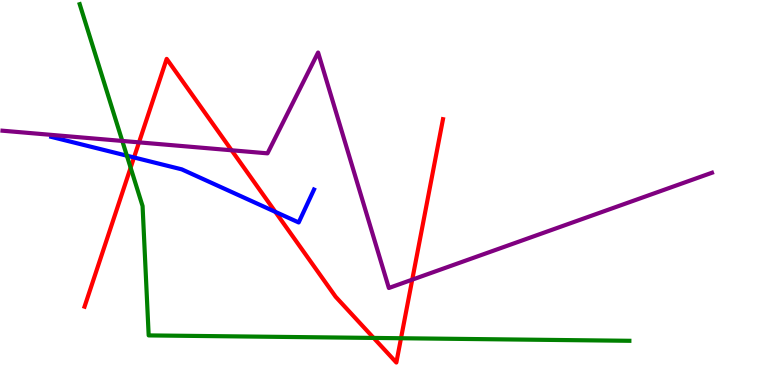[{'lines': ['blue', 'red'], 'intersections': [{'x': 1.73, 'y': 5.91}, {'x': 3.55, 'y': 4.5}]}, {'lines': ['green', 'red'], 'intersections': [{'x': 1.69, 'y': 5.64}, {'x': 4.82, 'y': 1.22}, {'x': 5.17, 'y': 1.21}]}, {'lines': ['purple', 'red'], 'intersections': [{'x': 1.79, 'y': 6.3}, {'x': 2.99, 'y': 6.1}, {'x': 5.32, 'y': 2.74}]}, {'lines': ['blue', 'green'], 'intersections': [{'x': 1.64, 'y': 5.96}]}, {'lines': ['blue', 'purple'], 'intersections': []}, {'lines': ['green', 'purple'], 'intersections': [{'x': 1.58, 'y': 6.34}]}]